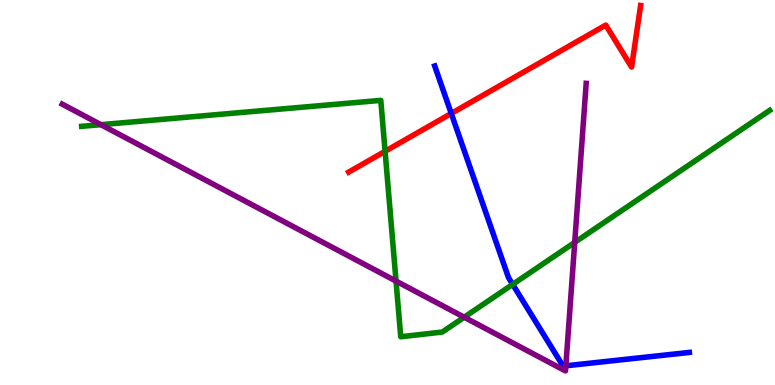[{'lines': ['blue', 'red'], 'intersections': [{'x': 5.82, 'y': 7.05}]}, {'lines': ['green', 'red'], 'intersections': [{'x': 4.97, 'y': 6.07}]}, {'lines': ['purple', 'red'], 'intersections': []}, {'lines': ['blue', 'green'], 'intersections': [{'x': 6.62, 'y': 2.61}]}, {'lines': ['blue', 'purple'], 'intersections': [{'x': 7.3, 'y': 0.498}]}, {'lines': ['green', 'purple'], 'intersections': [{'x': 1.3, 'y': 6.76}, {'x': 5.11, 'y': 2.7}, {'x': 5.99, 'y': 1.76}, {'x': 7.42, 'y': 3.7}]}]